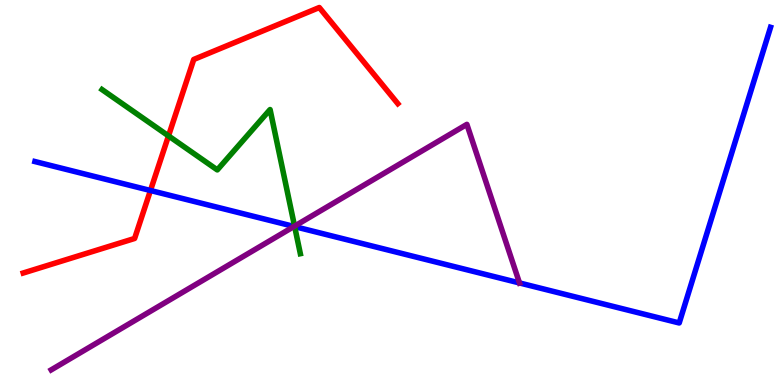[{'lines': ['blue', 'red'], 'intersections': [{'x': 1.94, 'y': 5.05}]}, {'lines': ['green', 'red'], 'intersections': [{'x': 2.17, 'y': 6.47}]}, {'lines': ['purple', 'red'], 'intersections': []}, {'lines': ['blue', 'green'], 'intersections': [{'x': 3.8, 'y': 4.11}]}, {'lines': ['blue', 'purple'], 'intersections': [{'x': 3.79, 'y': 4.12}, {'x': 6.7, 'y': 2.65}]}, {'lines': ['green', 'purple'], 'intersections': [{'x': 3.8, 'y': 4.13}]}]